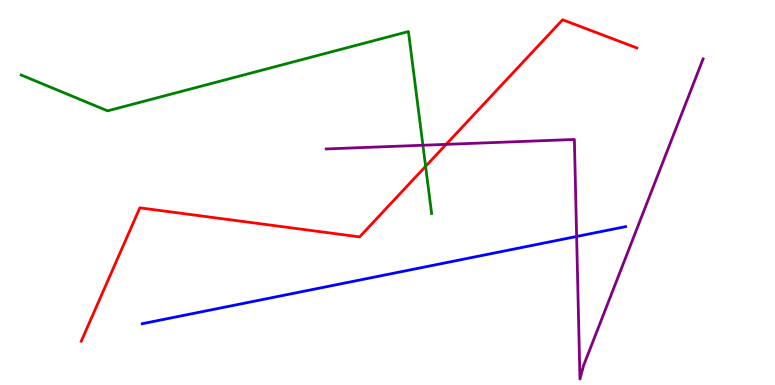[{'lines': ['blue', 'red'], 'intersections': []}, {'lines': ['green', 'red'], 'intersections': [{'x': 5.49, 'y': 5.68}]}, {'lines': ['purple', 'red'], 'intersections': [{'x': 5.76, 'y': 6.25}]}, {'lines': ['blue', 'green'], 'intersections': []}, {'lines': ['blue', 'purple'], 'intersections': [{'x': 7.44, 'y': 3.86}]}, {'lines': ['green', 'purple'], 'intersections': [{'x': 5.46, 'y': 6.23}]}]